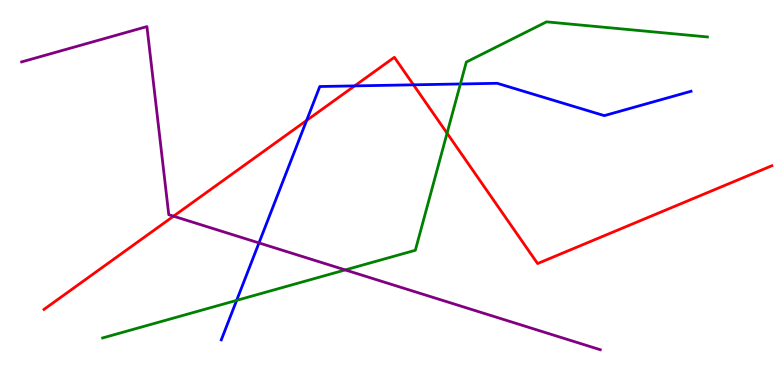[{'lines': ['blue', 'red'], 'intersections': [{'x': 3.96, 'y': 6.87}, {'x': 4.58, 'y': 7.77}, {'x': 5.34, 'y': 7.8}]}, {'lines': ['green', 'red'], 'intersections': [{'x': 5.77, 'y': 6.54}]}, {'lines': ['purple', 'red'], 'intersections': [{'x': 2.24, 'y': 4.38}]}, {'lines': ['blue', 'green'], 'intersections': [{'x': 3.05, 'y': 2.2}, {'x': 5.94, 'y': 7.82}]}, {'lines': ['blue', 'purple'], 'intersections': [{'x': 3.34, 'y': 3.69}]}, {'lines': ['green', 'purple'], 'intersections': [{'x': 4.45, 'y': 2.99}]}]